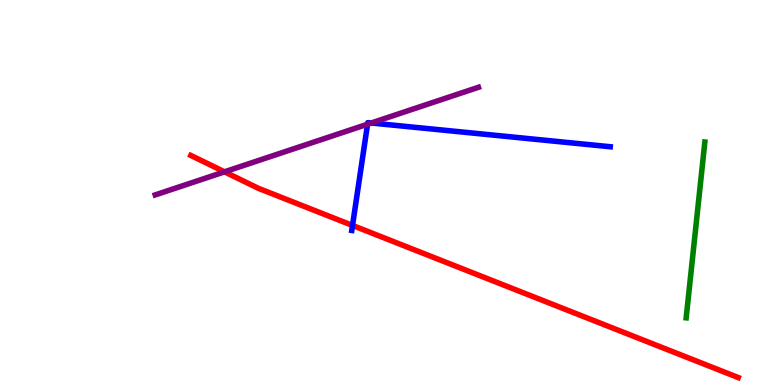[{'lines': ['blue', 'red'], 'intersections': [{'x': 4.55, 'y': 4.14}]}, {'lines': ['green', 'red'], 'intersections': []}, {'lines': ['purple', 'red'], 'intersections': [{'x': 2.9, 'y': 5.54}]}, {'lines': ['blue', 'green'], 'intersections': []}, {'lines': ['blue', 'purple'], 'intersections': [{'x': 4.74, 'y': 6.77}, {'x': 4.79, 'y': 6.81}]}, {'lines': ['green', 'purple'], 'intersections': []}]